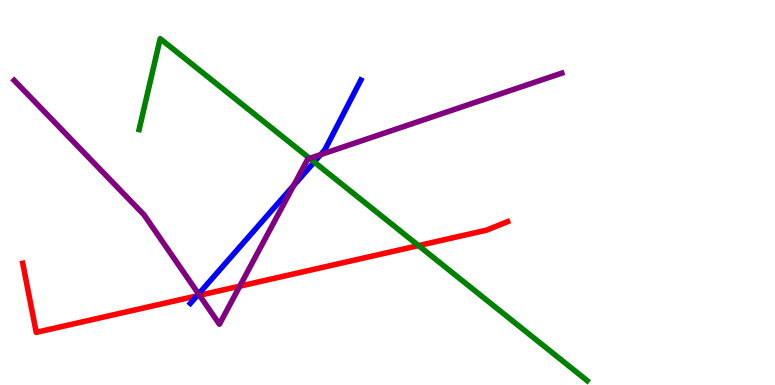[{'lines': ['blue', 'red'], 'intersections': [{'x': 2.54, 'y': 2.31}]}, {'lines': ['green', 'red'], 'intersections': [{'x': 5.4, 'y': 3.62}]}, {'lines': ['purple', 'red'], 'intersections': [{'x': 2.57, 'y': 2.33}, {'x': 3.09, 'y': 2.57}]}, {'lines': ['blue', 'green'], 'intersections': [{'x': 4.05, 'y': 5.79}]}, {'lines': ['blue', 'purple'], 'intersections': [{'x': 2.56, 'y': 2.36}, {'x': 3.79, 'y': 5.18}, {'x': 4.14, 'y': 5.98}]}, {'lines': ['green', 'purple'], 'intersections': [{'x': 3.99, 'y': 5.89}]}]